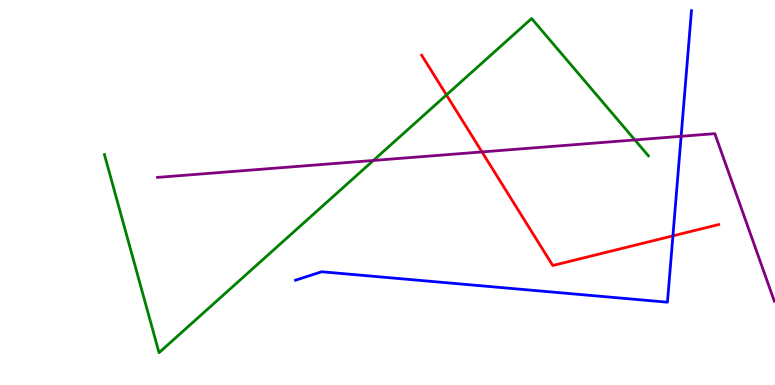[{'lines': ['blue', 'red'], 'intersections': [{'x': 8.68, 'y': 3.87}]}, {'lines': ['green', 'red'], 'intersections': [{'x': 5.76, 'y': 7.53}]}, {'lines': ['purple', 'red'], 'intersections': [{'x': 6.22, 'y': 6.05}]}, {'lines': ['blue', 'green'], 'intersections': []}, {'lines': ['blue', 'purple'], 'intersections': [{'x': 8.79, 'y': 6.46}]}, {'lines': ['green', 'purple'], 'intersections': [{'x': 4.82, 'y': 5.83}, {'x': 8.19, 'y': 6.37}]}]